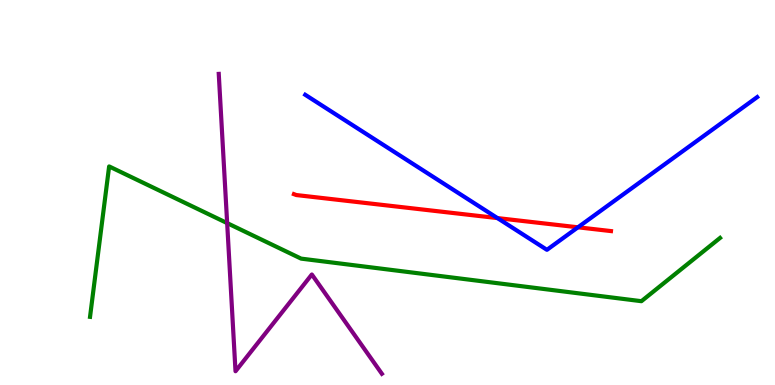[{'lines': ['blue', 'red'], 'intersections': [{'x': 6.42, 'y': 4.34}, {'x': 7.46, 'y': 4.1}]}, {'lines': ['green', 'red'], 'intersections': []}, {'lines': ['purple', 'red'], 'intersections': []}, {'lines': ['blue', 'green'], 'intersections': []}, {'lines': ['blue', 'purple'], 'intersections': []}, {'lines': ['green', 'purple'], 'intersections': [{'x': 2.93, 'y': 4.2}]}]